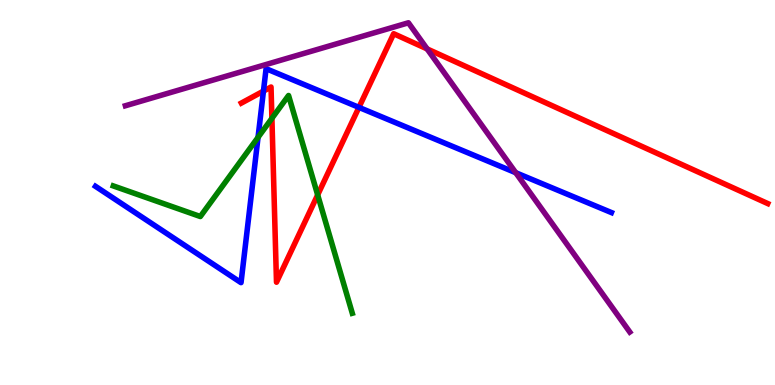[{'lines': ['blue', 'red'], 'intersections': [{'x': 3.4, 'y': 7.63}, {'x': 4.63, 'y': 7.21}]}, {'lines': ['green', 'red'], 'intersections': [{'x': 3.51, 'y': 6.93}, {'x': 4.1, 'y': 4.94}]}, {'lines': ['purple', 'red'], 'intersections': [{'x': 5.51, 'y': 8.73}]}, {'lines': ['blue', 'green'], 'intersections': [{'x': 3.33, 'y': 6.43}]}, {'lines': ['blue', 'purple'], 'intersections': [{'x': 6.65, 'y': 5.51}]}, {'lines': ['green', 'purple'], 'intersections': []}]